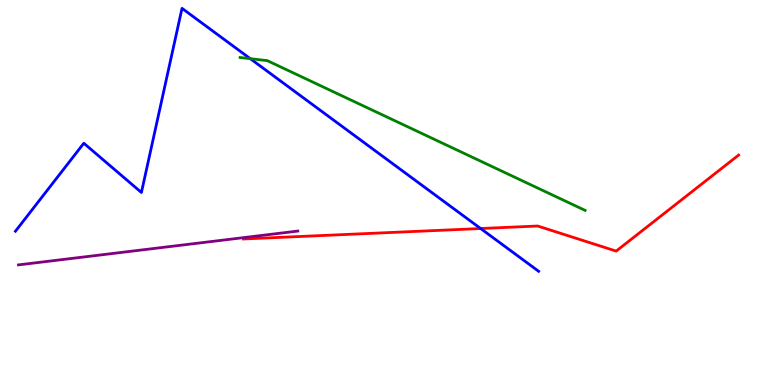[{'lines': ['blue', 'red'], 'intersections': [{'x': 6.2, 'y': 4.06}]}, {'lines': ['green', 'red'], 'intersections': []}, {'lines': ['purple', 'red'], 'intersections': []}, {'lines': ['blue', 'green'], 'intersections': [{'x': 3.23, 'y': 8.48}]}, {'lines': ['blue', 'purple'], 'intersections': []}, {'lines': ['green', 'purple'], 'intersections': []}]